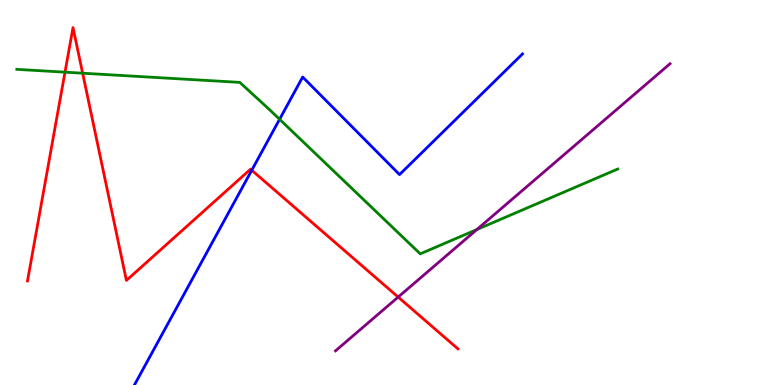[{'lines': ['blue', 'red'], 'intersections': [{'x': 3.25, 'y': 5.58}]}, {'lines': ['green', 'red'], 'intersections': [{'x': 0.839, 'y': 8.13}, {'x': 1.07, 'y': 8.1}]}, {'lines': ['purple', 'red'], 'intersections': [{'x': 5.14, 'y': 2.28}]}, {'lines': ['blue', 'green'], 'intersections': [{'x': 3.61, 'y': 6.9}]}, {'lines': ['blue', 'purple'], 'intersections': []}, {'lines': ['green', 'purple'], 'intersections': [{'x': 6.15, 'y': 4.04}]}]